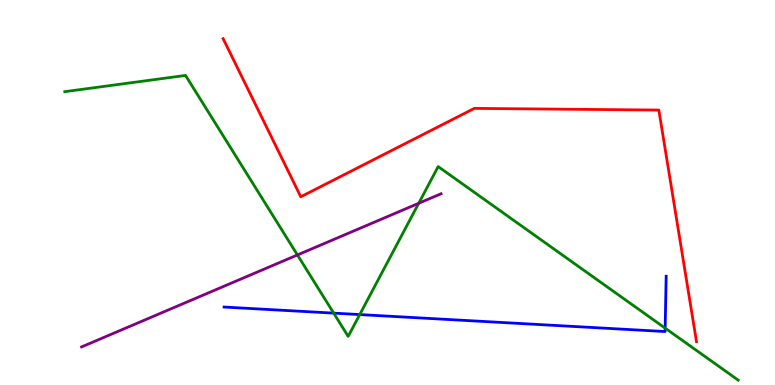[{'lines': ['blue', 'red'], 'intersections': []}, {'lines': ['green', 'red'], 'intersections': []}, {'lines': ['purple', 'red'], 'intersections': []}, {'lines': ['blue', 'green'], 'intersections': [{'x': 4.31, 'y': 1.87}, {'x': 4.64, 'y': 1.83}, {'x': 8.58, 'y': 1.48}]}, {'lines': ['blue', 'purple'], 'intersections': []}, {'lines': ['green', 'purple'], 'intersections': [{'x': 3.84, 'y': 3.38}, {'x': 5.4, 'y': 4.72}]}]